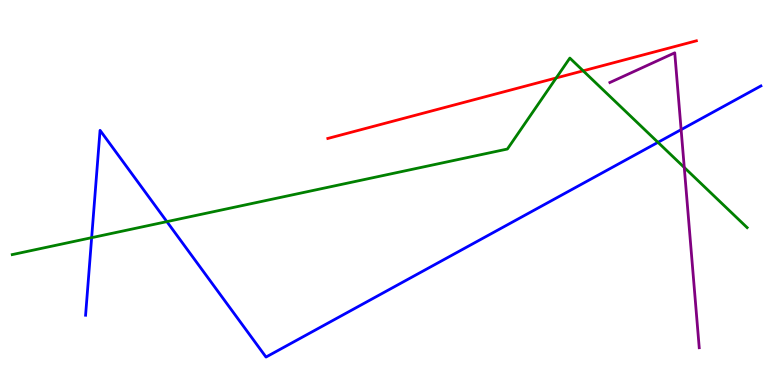[{'lines': ['blue', 'red'], 'intersections': []}, {'lines': ['green', 'red'], 'intersections': [{'x': 7.18, 'y': 7.98}, {'x': 7.52, 'y': 8.16}]}, {'lines': ['purple', 'red'], 'intersections': []}, {'lines': ['blue', 'green'], 'intersections': [{'x': 1.18, 'y': 3.83}, {'x': 2.15, 'y': 4.24}, {'x': 8.49, 'y': 6.3}]}, {'lines': ['blue', 'purple'], 'intersections': [{'x': 8.79, 'y': 6.63}]}, {'lines': ['green', 'purple'], 'intersections': [{'x': 8.83, 'y': 5.65}]}]